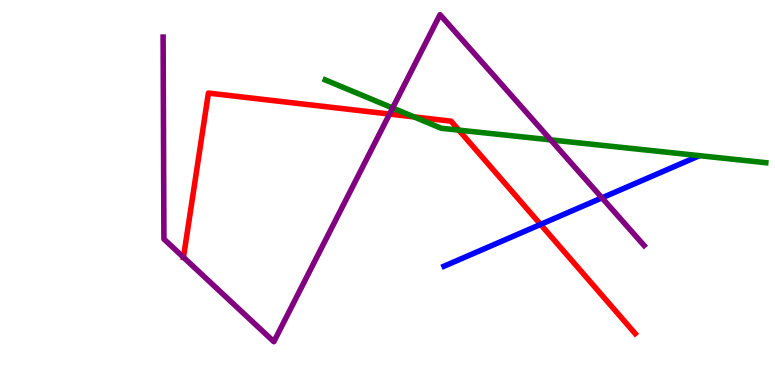[{'lines': ['blue', 'red'], 'intersections': [{'x': 6.98, 'y': 4.17}]}, {'lines': ['green', 'red'], 'intersections': [{'x': 5.34, 'y': 6.96}, {'x': 5.92, 'y': 6.62}]}, {'lines': ['purple', 'red'], 'intersections': [{'x': 2.37, 'y': 3.32}, {'x': 5.03, 'y': 7.04}]}, {'lines': ['blue', 'green'], 'intersections': []}, {'lines': ['blue', 'purple'], 'intersections': [{'x': 7.77, 'y': 4.86}]}, {'lines': ['green', 'purple'], 'intersections': [{'x': 5.07, 'y': 7.2}, {'x': 7.11, 'y': 6.37}]}]